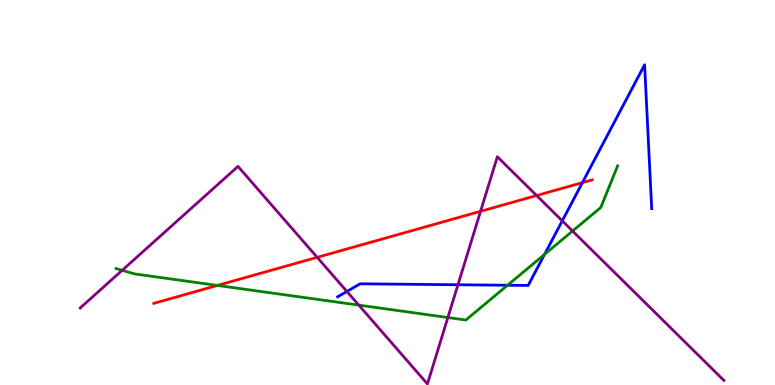[{'lines': ['blue', 'red'], 'intersections': [{'x': 7.52, 'y': 5.26}]}, {'lines': ['green', 'red'], 'intersections': [{'x': 2.81, 'y': 2.59}]}, {'lines': ['purple', 'red'], 'intersections': [{'x': 4.09, 'y': 3.32}, {'x': 6.2, 'y': 4.51}, {'x': 6.92, 'y': 4.92}]}, {'lines': ['blue', 'green'], 'intersections': [{'x': 6.55, 'y': 2.59}, {'x': 7.03, 'y': 3.39}]}, {'lines': ['blue', 'purple'], 'intersections': [{'x': 4.48, 'y': 2.43}, {'x': 5.91, 'y': 2.6}, {'x': 7.25, 'y': 4.26}]}, {'lines': ['green', 'purple'], 'intersections': [{'x': 1.58, 'y': 2.98}, {'x': 4.63, 'y': 2.07}, {'x': 5.78, 'y': 1.75}, {'x': 7.39, 'y': 4.0}]}]